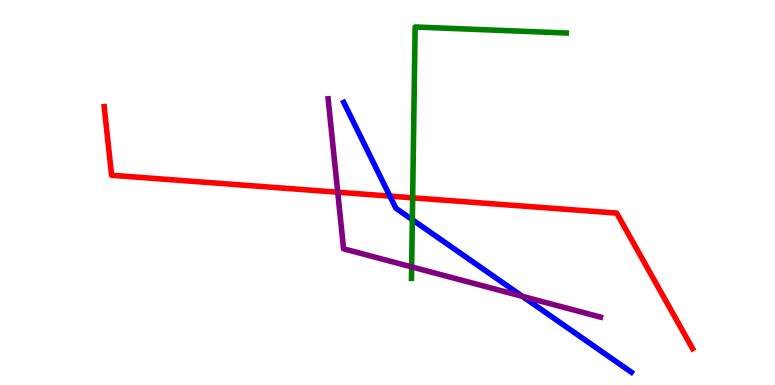[{'lines': ['blue', 'red'], 'intersections': [{'x': 5.03, 'y': 4.91}]}, {'lines': ['green', 'red'], 'intersections': [{'x': 5.32, 'y': 4.86}]}, {'lines': ['purple', 'red'], 'intersections': [{'x': 4.36, 'y': 5.01}]}, {'lines': ['blue', 'green'], 'intersections': [{'x': 5.32, 'y': 4.29}]}, {'lines': ['blue', 'purple'], 'intersections': [{'x': 6.74, 'y': 2.3}]}, {'lines': ['green', 'purple'], 'intersections': [{'x': 5.31, 'y': 3.07}]}]